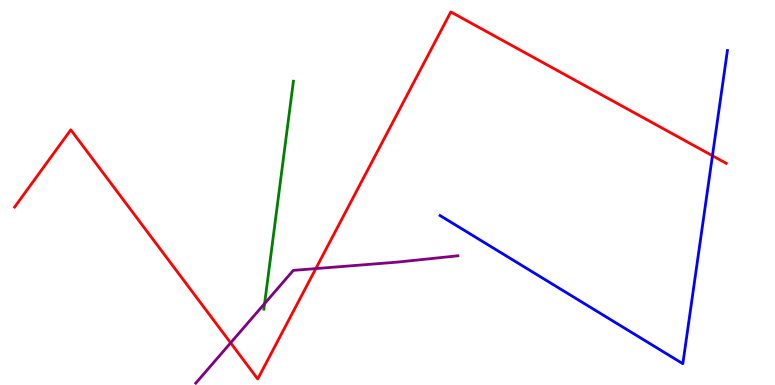[{'lines': ['blue', 'red'], 'intersections': [{'x': 9.19, 'y': 5.95}]}, {'lines': ['green', 'red'], 'intersections': []}, {'lines': ['purple', 'red'], 'intersections': [{'x': 2.98, 'y': 1.09}, {'x': 4.08, 'y': 3.02}]}, {'lines': ['blue', 'green'], 'intersections': []}, {'lines': ['blue', 'purple'], 'intersections': []}, {'lines': ['green', 'purple'], 'intersections': [{'x': 3.41, 'y': 2.11}]}]